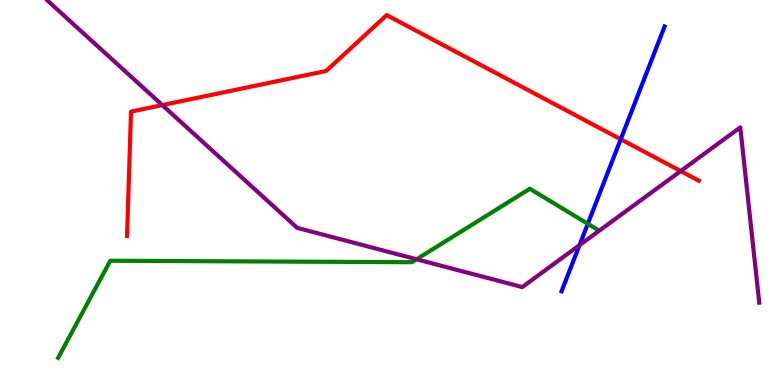[{'lines': ['blue', 'red'], 'intersections': [{'x': 8.01, 'y': 6.38}]}, {'lines': ['green', 'red'], 'intersections': []}, {'lines': ['purple', 'red'], 'intersections': [{'x': 2.09, 'y': 7.27}, {'x': 8.78, 'y': 5.56}]}, {'lines': ['blue', 'green'], 'intersections': [{'x': 7.58, 'y': 4.19}]}, {'lines': ['blue', 'purple'], 'intersections': [{'x': 7.48, 'y': 3.63}]}, {'lines': ['green', 'purple'], 'intersections': [{'x': 5.38, 'y': 3.27}]}]